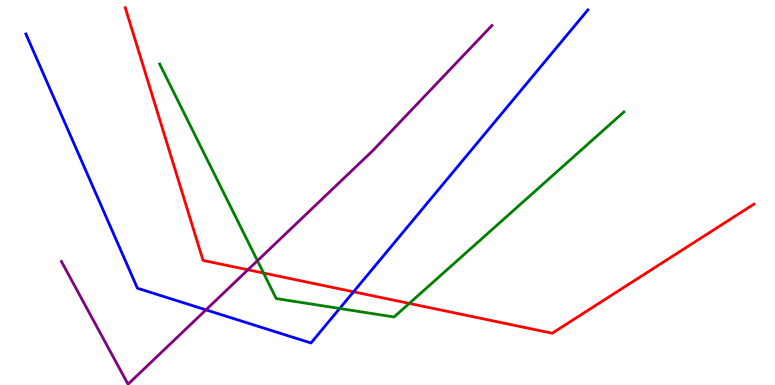[{'lines': ['blue', 'red'], 'intersections': [{'x': 4.56, 'y': 2.42}]}, {'lines': ['green', 'red'], 'intersections': [{'x': 3.4, 'y': 2.91}, {'x': 5.28, 'y': 2.12}]}, {'lines': ['purple', 'red'], 'intersections': [{'x': 3.2, 'y': 2.99}]}, {'lines': ['blue', 'green'], 'intersections': [{'x': 4.38, 'y': 1.99}]}, {'lines': ['blue', 'purple'], 'intersections': [{'x': 2.66, 'y': 1.95}]}, {'lines': ['green', 'purple'], 'intersections': [{'x': 3.32, 'y': 3.23}]}]